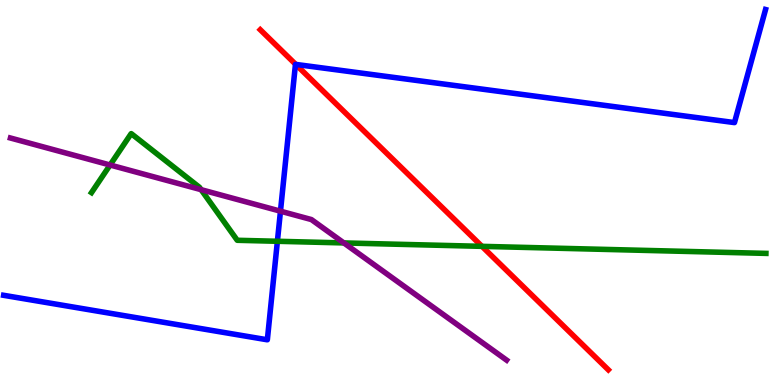[{'lines': ['blue', 'red'], 'intersections': [{'x': 3.82, 'y': 8.33}]}, {'lines': ['green', 'red'], 'intersections': [{'x': 6.22, 'y': 3.6}]}, {'lines': ['purple', 'red'], 'intersections': []}, {'lines': ['blue', 'green'], 'intersections': [{'x': 3.58, 'y': 3.73}]}, {'lines': ['blue', 'purple'], 'intersections': [{'x': 3.62, 'y': 4.51}]}, {'lines': ['green', 'purple'], 'intersections': [{'x': 1.42, 'y': 5.71}, {'x': 2.6, 'y': 5.07}, {'x': 4.44, 'y': 3.69}]}]